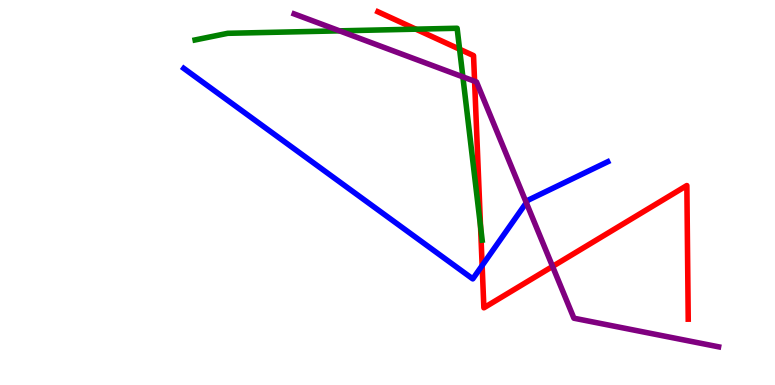[{'lines': ['blue', 'red'], 'intersections': [{'x': 6.22, 'y': 3.1}]}, {'lines': ['green', 'red'], 'intersections': [{'x': 5.37, 'y': 9.24}, {'x': 5.93, 'y': 8.72}, {'x': 6.2, 'y': 4.12}]}, {'lines': ['purple', 'red'], 'intersections': [{'x': 6.12, 'y': 7.89}, {'x': 7.13, 'y': 3.08}]}, {'lines': ['blue', 'green'], 'intersections': []}, {'lines': ['blue', 'purple'], 'intersections': [{'x': 6.79, 'y': 4.73}]}, {'lines': ['green', 'purple'], 'intersections': [{'x': 4.38, 'y': 9.2}, {'x': 5.97, 'y': 8.0}]}]